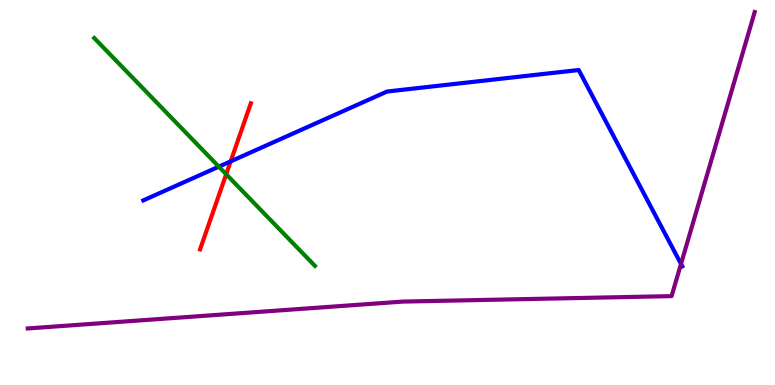[{'lines': ['blue', 'red'], 'intersections': [{'x': 2.98, 'y': 5.81}]}, {'lines': ['green', 'red'], 'intersections': [{'x': 2.92, 'y': 5.47}]}, {'lines': ['purple', 'red'], 'intersections': []}, {'lines': ['blue', 'green'], 'intersections': [{'x': 2.82, 'y': 5.67}]}, {'lines': ['blue', 'purple'], 'intersections': [{'x': 8.79, 'y': 3.14}]}, {'lines': ['green', 'purple'], 'intersections': []}]